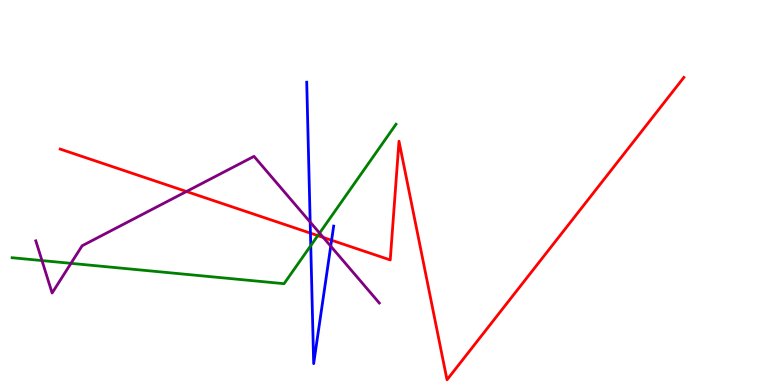[{'lines': ['blue', 'red'], 'intersections': [{'x': 4.01, 'y': 3.94}, {'x': 4.28, 'y': 3.76}]}, {'lines': ['green', 'red'], 'intersections': [{'x': 4.1, 'y': 3.88}]}, {'lines': ['purple', 'red'], 'intersections': [{'x': 2.41, 'y': 5.03}, {'x': 4.17, 'y': 3.83}]}, {'lines': ['blue', 'green'], 'intersections': [{'x': 4.01, 'y': 3.62}]}, {'lines': ['blue', 'purple'], 'intersections': [{'x': 4.0, 'y': 4.23}, {'x': 4.27, 'y': 3.61}]}, {'lines': ['green', 'purple'], 'intersections': [{'x': 0.542, 'y': 3.23}, {'x': 0.916, 'y': 3.16}, {'x': 4.12, 'y': 3.95}]}]